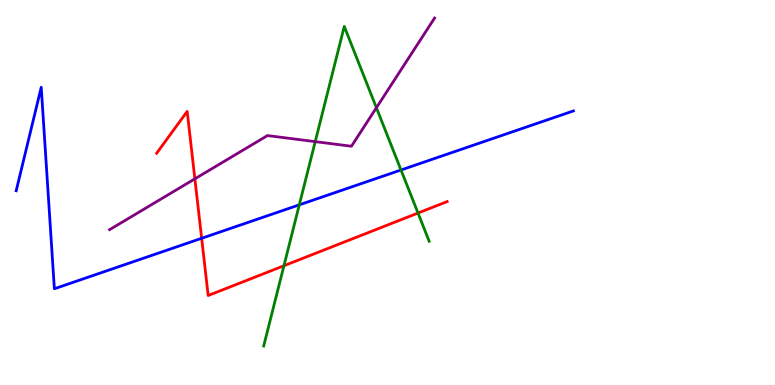[{'lines': ['blue', 'red'], 'intersections': [{'x': 2.6, 'y': 3.81}]}, {'lines': ['green', 'red'], 'intersections': [{'x': 3.66, 'y': 3.1}, {'x': 5.39, 'y': 4.47}]}, {'lines': ['purple', 'red'], 'intersections': [{'x': 2.51, 'y': 5.35}]}, {'lines': ['blue', 'green'], 'intersections': [{'x': 3.86, 'y': 4.68}, {'x': 5.17, 'y': 5.58}]}, {'lines': ['blue', 'purple'], 'intersections': []}, {'lines': ['green', 'purple'], 'intersections': [{'x': 4.07, 'y': 6.32}, {'x': 4.86, 'y': 7.2}]}]